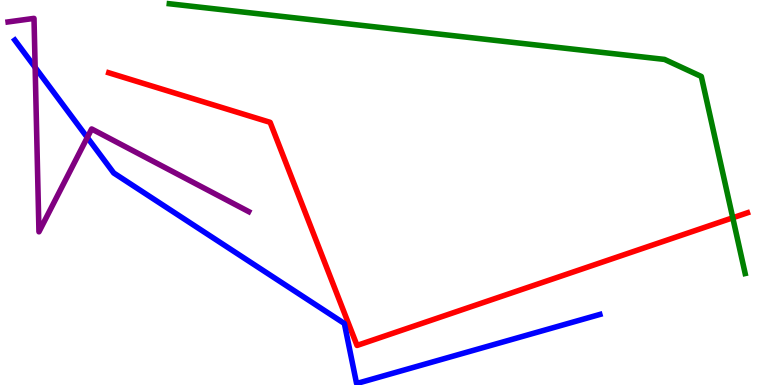[{'lines': ['blue', 'red'], 'intersections': []}, {'lines': ['green', 'red'], 'intersections': [{'x': 9.46, 'y': 4.34}]}, {'lines': ['purple', 'red'], 'intersections': []}, {'lines': ['blue', 'green'], 'intersections': []}, {'lines': ['blue', 'purple'], 'intersections': [{'x': 0.453, 'y': 8.25}, {'x': 1.13, 'y': 6.43}]}, {'lines': ['green', 'purple'], 'intersections': []}]